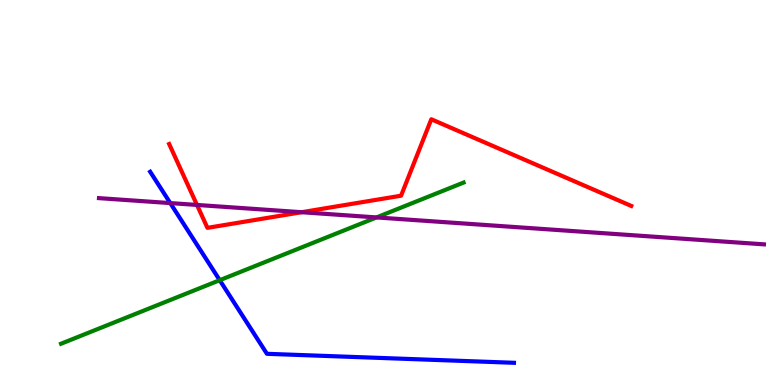[{'lines': ['blue', 'red'], 'intersections': []}, {'lines': ['green', 'red'], 'intersections': []}, {'lines': ['purple', 'red'], 'intersections': [{'x': 2.54, 'y': 4.68}, {'x': 3.89, 'y': 4.49}]}, {'lines': ['blue', 'green'], 'intersections': [{'x': 2.84, 'y': 2.72}]}, {'lines': ['blue', 'purple'], 'intersections': [{'x': 2.2, 'y': 4.72}]}, {'lines': ['green', 'purple'], 'intersections': [{'x': 4.86, 'y': 4.35}]}]